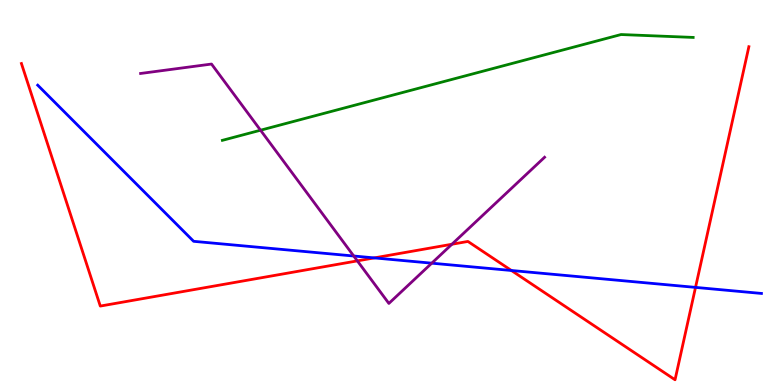[{'lines': ['blue', 'red'], 'intersections': [{'x': 4.83, 'y': 3.3}, {'x': 6.6, 'y': 2.97}, {'x': 8.97, 'y': 2.54}]}, {'lines': ['green', 'red'], 'intersections': []}, {'lines': ['purple', 'red'], 'intersections': [{'x': 4.61, 'y': 3.22}, {'x': 5.83, 'y': 3.66}]}, {'lines': ['blue', 'green'], 'intersections': []}, {'lines': ['blue', 'purple'], 'intersections': [{'x': 4.56, 'y': 3.35}, {'x': 5.57, 'y': 3.16}]}, {'lines': ['green', 'purple'], 'intersections': [{'x': 3.36, 'y': 6.62}]}]